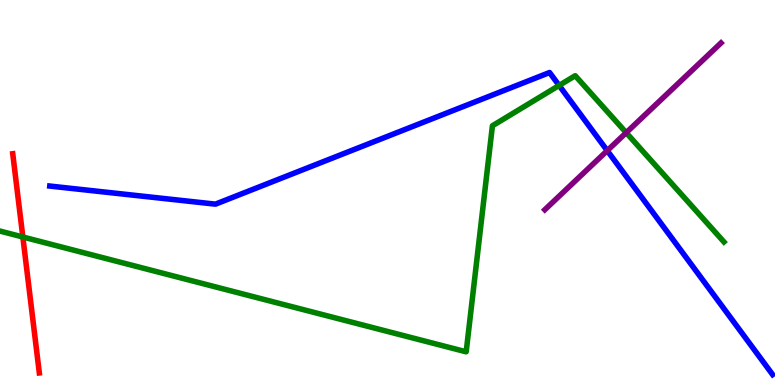[{'lines': ['blue', 'red'], 'intersections': []}, {'lines': ['green', 'red'], 'intersections': [{'x': 0.295, 'y': 3.84}]}, {'lines': ['purple', 'red'], 'intersections': []}, {'lines': ['blue', 'green'], 'intersections': [{'x': 7.21, 'y': 7.78}]}, {'lines': ['blue', 'purple'], 'intersections': [{'x': 7.84, 'y': 6.09}]}, {'lines': ['green', 'purple'], 'intersections': [{'x': 8.08, 'y': 6.55}]}]